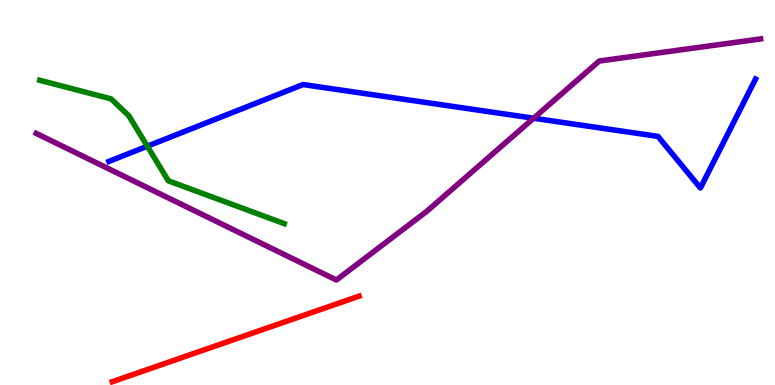[{'lines': ['blue', 'red'], 'intersections': []}, {'lines': ['green', 'red'], 'intersections': []}, {'lines': ['purple', 'red'], 'intersections': []}, {'lines': ['blue', 'green'], 'intersections': [{'x': 1.9, 'y': 6.2}]}, {'lines': ['blue', 'purple'], 'intersections': [{'x': 6.89, 'y': 6.93}]}, {'lines': ['green', 'purple'], 'intersections': []}]